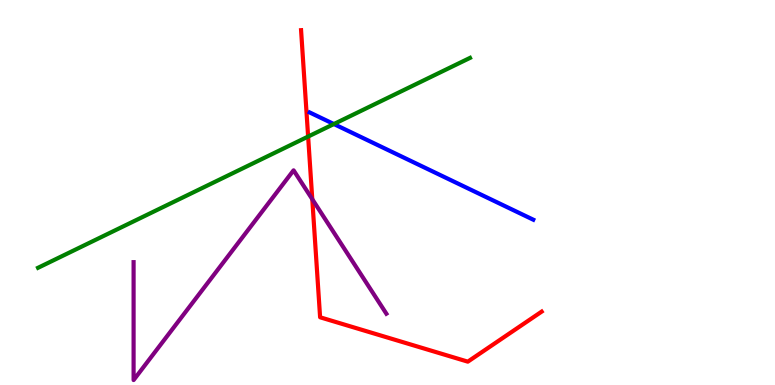[{'lines': ['blue', 'red'], 'intersections': []}, {'lines': ['green', 'red'], 'intersections': [{'x': 3.98, 'y': 6.45}]}, {'lines': ['purple', 'red'], 'intersections': [{'x': 4.03, 'y': 4.83}]}, {'lines': ['blue', 'green'], 'intersections': [{'x': 4.31, 'y': 6.78}]}, {'lines': ['blue', 'purple'], 'intersections': []}, {'lines': ['green', 'purple'], 'intersections': []}]